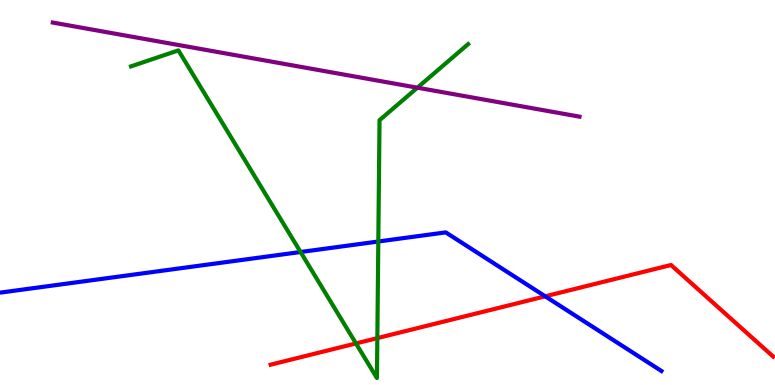[{'lines': ['blue', 'red'], 'intersections': [{'x': 7.04, 'y': 2.3}]}, {'lines': ['green', 'red'], 'intersections': [{'x': 4.59, 'y': 1.08}, {'x': 4.87, 'y': 1.22}]}, {'lines': ['purple', 'red'], 'intersections': []}, {'lines': ['blue', 'green'], 'intersections': [{'x': 3.88, 'y': 3.45}, {'x': 4.88, 'y': 3.73}]}, {'lines': ['blue', 'purple'], 'intersections': []}, {'lines': ['green', 'purple'], 'intersections': [{'x': 5.39, 'y': 7.72}]}]